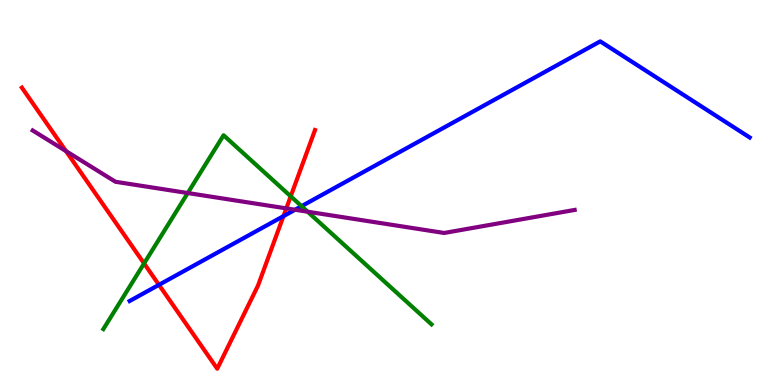[{'lines': ['blue', 'red'], 'intersections': [{'x': 2.05, 'y': 2.6}, {'x': 3.66, 'y': 4.39}]}, {'lines': ['green', 'red'], 'intersections': [{'x': 1.86, 'y': 3.16}, {'x': 3.75, 'y': 4.9}]}, {'lines': ['purple', 'red'], 'intersections': [{'x': 0.851, 'y': 6.08}, {'x': 3.69, 'y': 4.59}]}, {'lines': ['blue', 'green'], 'intersections': [{'x': 3.89, 'y': 4.65}]}, {'lines': ['blue', 'purple'], 'intersections': [{'x': 3.81, 'y': 4.55}]}, {'lines': ['green', 'purple'], 'intersections': [{'x': 2.42, 'y': 4.99}, {'x': 3.97, 'y': 4.5}]}]